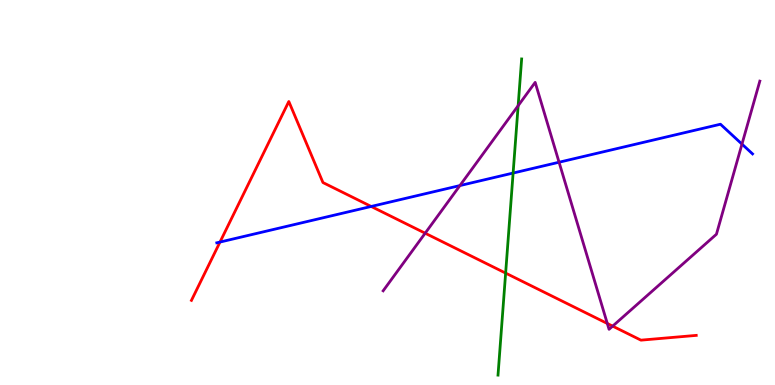[{'lines': ['blue', 'red'], 'intersections': [{'x': 2.84, 'y': 3.71}, {'x': 4.79, 'y': 4.64}]}, {'lines': ['green', 'red'], 'intersections': [{'x': 6.52, 'y': 2.91}]}, {'lines': ['purple', 'red'], 'intersections': [{'x': 5.49, 'y': 3.94}, {'x': 7.84, 'y': 1.6}, {'x': 7.91, 'y': 1.53}]}, {'lines': ['blue', 'green'], 'intersections': [{'x': 6.62, 'y': 5.51}]}, {'lines': ['blue', 'purple'], 'intersections': [{'x': 5.93, 'y': 5.18}, {'x': 7.21, 'y': 5.79}, {'x': 9.57, 'y': 6.26}]}, {'lines': ['green', 'purple'], 'intersections': [{'x': 6.69, 'y': 7.25}]}]